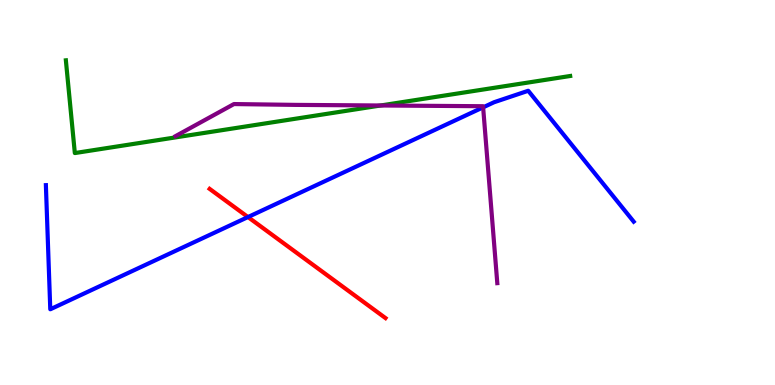[{'lines': ['blue', 'red'], 'intersections': [{'x': 3.2, 'y': 4.36}]}, {'lines': ['green', 'red'], 'intersections': []}, {'lines': ['purple', 'red'], 'intersections': []}, {'lines': ['blue', 'green'], 'intersections': []}, {'lines': ['blue', 'purple'], 'intersections': [{'x': 6.23, 'y': 7.21}]}, {'lines': ['green', 'purple'], 'intersections': [{'x': 4.91, 'y': 7.26}]}]